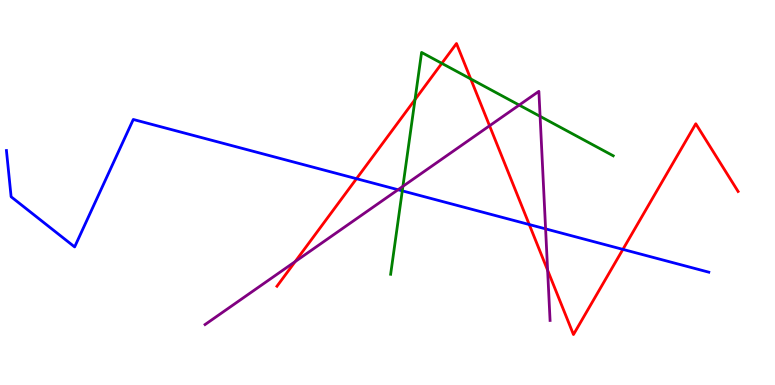[{'lines': ['blue', 'red'], 'intersections': [{'x': 4.6, 'y': 5.36}, {'x': 6.83, 'y': 4.17}, {'x': 8.04, 'y': 3.52}]}, {'lines': ['green', 'red'], 'intersections': [{'x': 5.35, 'y': 7.41}, {'x': 5.7, 'y': 8.35}, {'x': 6.07, 'y': 7.95}]}, {'lines': ['purple', 'red'], 'intersections': [{'x': 3.81, 'y': 3.21}, {'x': 6.32, 'y': 6.73}, {'x': 7.07, 'y': 2.98}]}, {'lines': ['blue', 'green'], 'intersections': [{'x': 5.19, 'y': 5.04}]}, {'lines': ['blue', 'purple'], 'intersections': [{'x': 5.14, 'y': 5.07}, {'x': 7.04, 'y': 4.06}]}, {'lines': ['green', 'purple'], 'intersections': [{'x': 5.2, 'y': 5.16}, {'x': 6.7, 'y': 7.27}, {'x': 6.97, 'y': 6.98}]}]